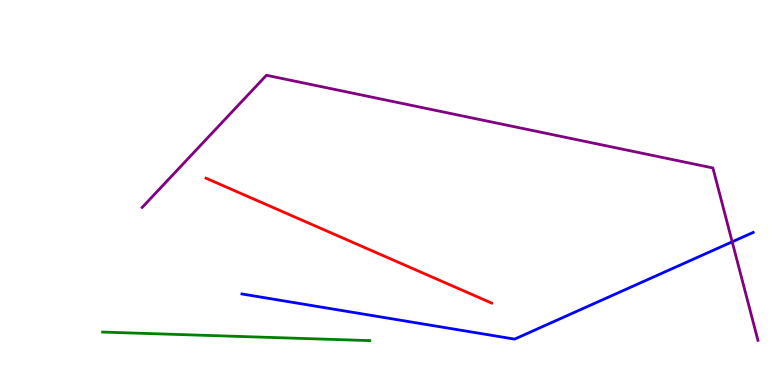[{'lines': ['blue', 'red'], 'intersections': []}, {'lines': ['green', 'red'], 'intersections': []}, {'lines': ['purple', 'red'], 'intersections': []}, {'lines': ['blue', 'green'], 'intersections': []}, {'lines': ['blue', 'purple'], 'intersections': [{'x': 9.45, 'y': 3.72}]}, {'lines': ['green', 'purple'], 'intersections': []}]